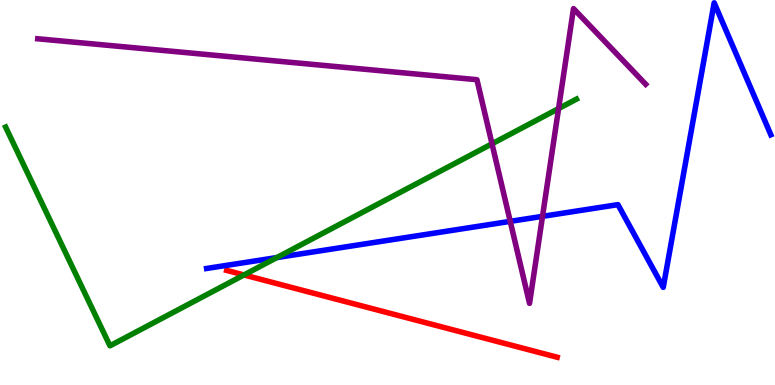[{'lines': ['blue', 'red'], 'intersections': []}, {'lines': ['green', 'red'], 'intersections': [{'x': 3.15, 'y': 2.86}]}, {'lines': ['purple', 'red'], 'intersections': []}, {'lines': ['blue', 'green'], 'intersections': [{'x': 3.57, 'y': 3.31}]}, {'lines': ['blue', 'purple'], 'intersections': [{'x': 6.58, 'y': 4.25}, {'x': 7.0, 'y': 4.38}]}, {'lines': ['green', 'purple'], 'intersections': [{'x': 6.35, 'y': 6.27}, {'x': 7.21, 'y': 7.18}]}]